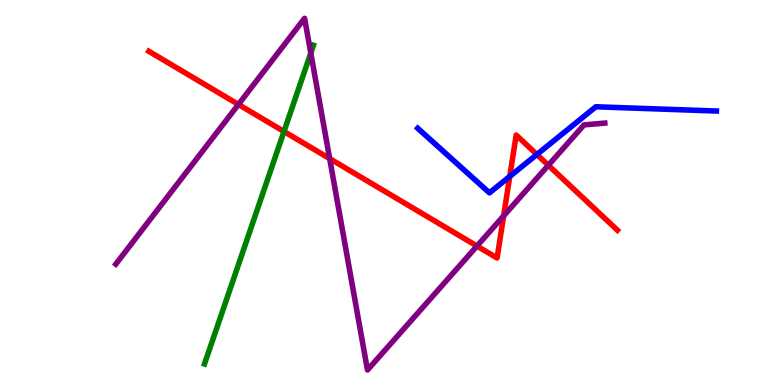[{'lines': ['blue', 'red'], 'intersections': [{'x': 6.58, 'y': 5.42}, {'x': 6.93, 'y': 5.99}]}, {'lines': ['green', 'red'], 'intersections': [{'x': 3.66, 'y': 6.58}]}, {'lines': ['purple', 'red'], 'intersections': [{'x': 3.08, 'y': 7.29}, {'x': 4.25, 'y': 5.88}, {'x': 6.15, 'y': 3.61}, {'x': 6.5, 'y': 4.39}, {'x': 7.08, 'y': 5.71}]}, {'lines': ['blue', 'green'], 'intersections': []}, {'lines': ['blue', 'purple'], 'intersections': []}, {'lines': ['green', 'purple'], 'intersections': [{'x': 4.01, 'y': 8.62}]}]